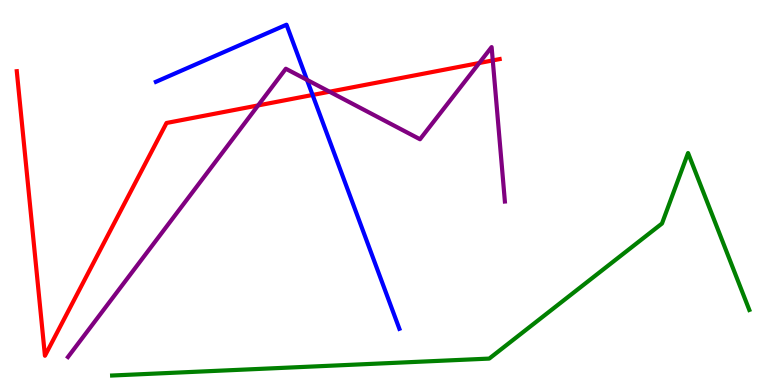[{'lines': ['blue', 'red'], 'intersections': [{'x': 4.03, 'y': 7.53}]}, {'lines': ['green', 'red'], 'intersections': []}, {'lines': ['purple', 'red'], 'intersections': [{'x': 3.33, 'y': 7.26}, {'x': 4.25, 'y': 7.62}, {'x': 6.18, 'y': 8.36}, {'x': 6.36, 'y': 8.43}]}, {'lines': ['blue', 'green'], 'intersections': []}, {'lines': ['blue', 'purple'], 'intersections': [{'x': 3.96, 'y': 7.93}]}, {'lines': ['green', 'purple'], 'intersections': []}]